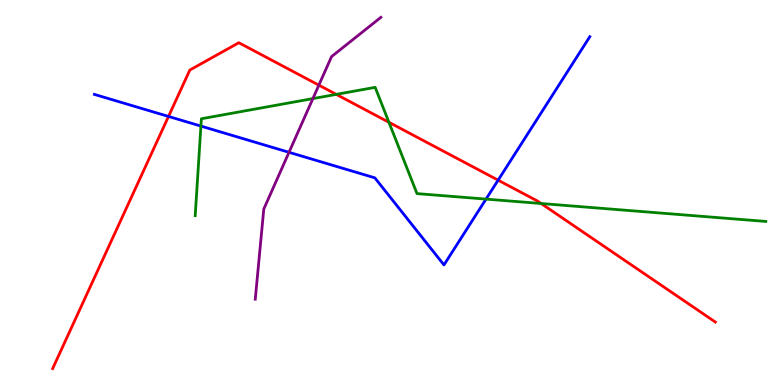[{'lines': ['blue', 'red'], 'intersections': [{'x': 2.17, 'y': 6.98}, {'x': 6.43, 'y': 5.32}]}, {'lines': ['green', 'red'], 'intersections': [{'x': 4.34, 'y': 7.55}, {'x': 5.02, 'y': 6.82}, {'x': 6.98, 'y': 4.71}]}, {'lines': ['purple', 'red'], 'intersections': [{'x': 4.11, 'y': 7.79}]}, {'lines': ['blue', 'green'], 'intersections': [{'x': 2.59, 'y': 6.72}, {'x': 6.27, 'y': 4.83}]}, {'lines': ['blue', 'purple'], 'intersections': [{'x': 3.73, 'y': 6.04}]}, {'lines': ['green', 'purple'], 'intersections': [{'x': 4.04, 'y': 7.44}]}]